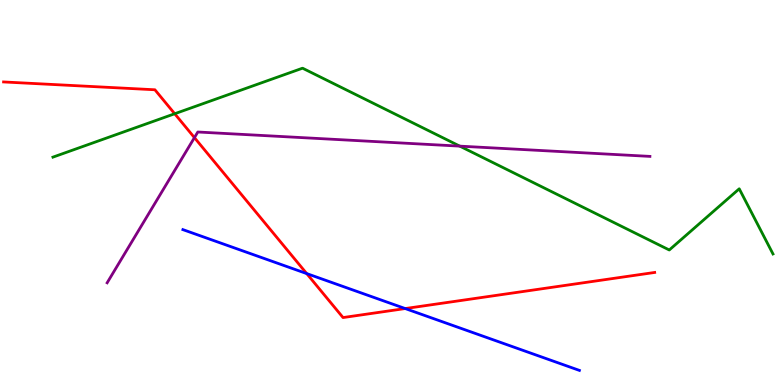[{'lines': ['blue', 'red'], 'intersections': [{'x': 3.96, 'y': 2.89}, {'x': 5.23, 'y': 1.99}]}, {'lines': ['green', 'red'], 'intersections': [{'x': 2.25, 'y': 7.05}]}, {'lines': ['purple', 'red'], 'intersections': [{'x': 2.51, 'y': 6.43}]}, {'lines': ['blue', 'green'], 'intersections': []}, {'lines': ['blue', 'purple'], 'intersections': []}, {'lines': ['green', 'purple'], 'intersections': [{'x': 5.93, 'y': 6.2}]}]